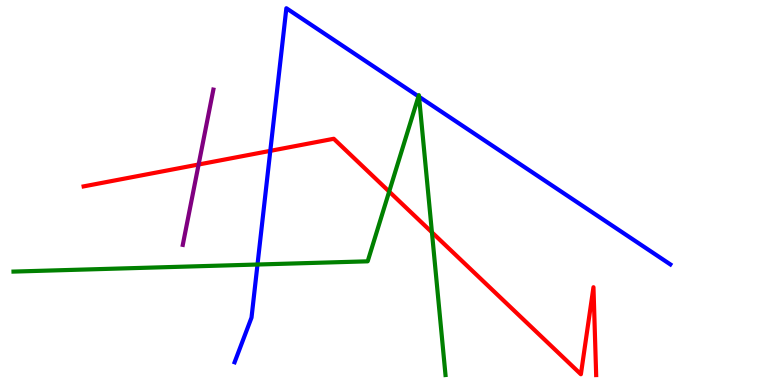[{'lines': ['blue', 'red'], 'intersections': [{'x': 3.49, 'y': 6.08}]}, {'lines': ['green', 'red'], 'intersections': [{'x': 5.02, 'y': 5.02}, {'x': 5.57, 'y': 3.97}]}, {'lines': ['purple', 'red'], 'intersections': [{'x': 2.56, 'y': 5.73}]}, {'lines': ['blue', 'green'], 'intersections': [{'x': 3.32, 'y': 3.13}, {'x': 5.4, 'y': 7.5}, {'x': 5.41, 'y': 7.49}]}, {'lines': ['blue', 'purple'], 'intersections': []}, {'lines': ['green', 'purple'], 'intersections': []}]